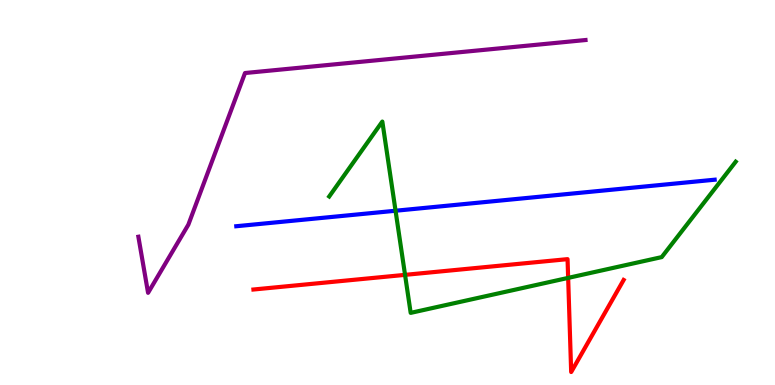[{'lines': ['blue', 'red'], 'intersections': []}, {'lines': ['green', 'red'], 'intersections': [{'x': 5.23, 'y': 2.86}, {'x': 7.33, 'y': 2.78}]}, {'lines': ['purple', 'red'], 'intersections': []}, {'lines': ['blue', 'green'], 'intersections': [{'x': 5.1, 'y': 4.53}]}, {'lines': ['blue', 'purple'], 'intersections': []}, {'lines': ['green', 'purple'], 'intersections': []}]